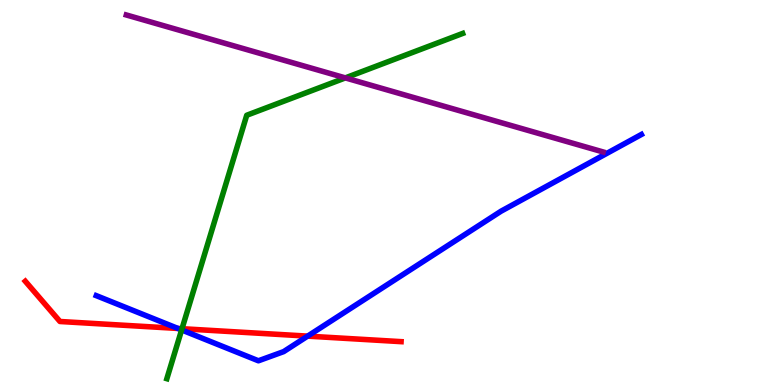[{'lines': ['blue', 'red'], 'intersections': [{'x': 2.3, 'y': 1.47}, {'x': 3.97, 'y': 1.27}]}, {'lines': ['green', 'red'], 'intersections': [{'x': 2.35, 'y': 1.46}]}, {'lines': ['purple', 'red'], 'intersections': []}, {'lines': ['blue', 'green'], 'intersections': [{'x': 2.34, 'y': 1.43}]}, {'lines': ['blue', 'purple'], 'intersections': []}, {'lines': ['green', 'purple'], 'intersections': [{'x': 4.46, 'y': 7.98}]}]